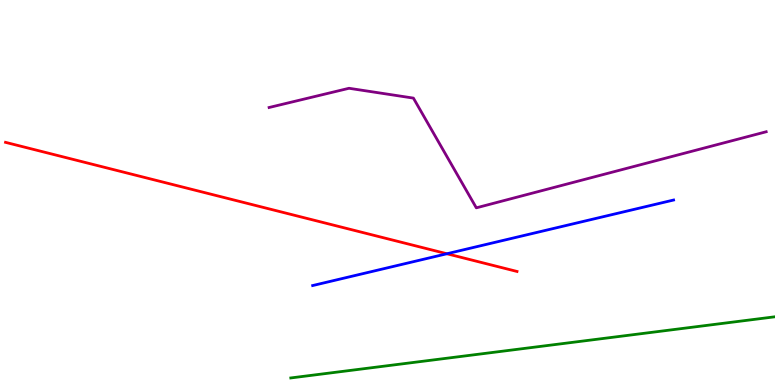[{'lines': ['blue', 'red'], 'intersections': [{'x': 5.77, 'y': 3.41}]}, {'lines': ['green', 'red'], 'intersections': []}, {'lines': ['purple', 'red'], 'intersections': []}, {'lines': ['blue', 'green'], 'intersections': []}, {'lines': ['blue', 'purple'], 'intersections': []}, {'lines': ['green', 'purple'], 'intersections': []}]